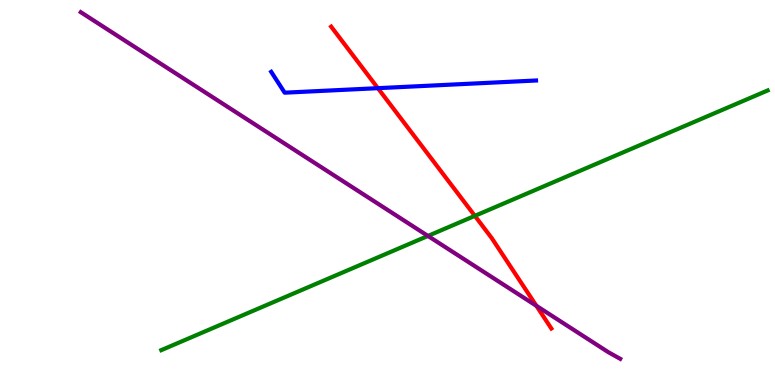[{'lines': ['blue', 'red'], 'intersections': [{'x': 4.88, 'y': 7.71}]}, {'lines': ['green', 'red'], 'intersections': [{'x': 6.13, 'y': 4.39}]}, {'lines': ['purple', 'red'], 'intersections': [{'x': 6.92, 'y': 2.06}]}, {'lines': ['blue', 'green'], 'intersections': []}, {'lines': ['blue', 'purple'], 'intersections': []}, {'lines': ['green', 'purple'], 'intersections': [{'x': 5.52, 'y': 3.87}]}]